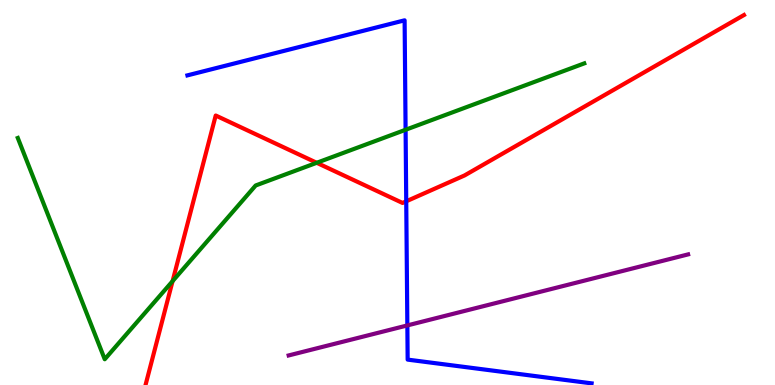[{'lines': ['blue', 'red'], 'intersections': [{'x': 5.24, 'y': 4.77}]}, {'lines': ['green', 'red'], 'intersections': [{'x': 2.23, 'y': 2.7}, {'x': 4.09, 'y': 5.77}]}, {'lines': ['purple', 'red'], 'intersections': []}, {'lines': ['blue', 'green'], 'intersections': [{'x': 5.23, 'y': 6.63}]}, {'lines': ['blue', 'purple'], 'intersections': [{'x': 5.26, 'y': 1.55}]}, {'lines': ['green', 'purple'], 'intersections': []}]